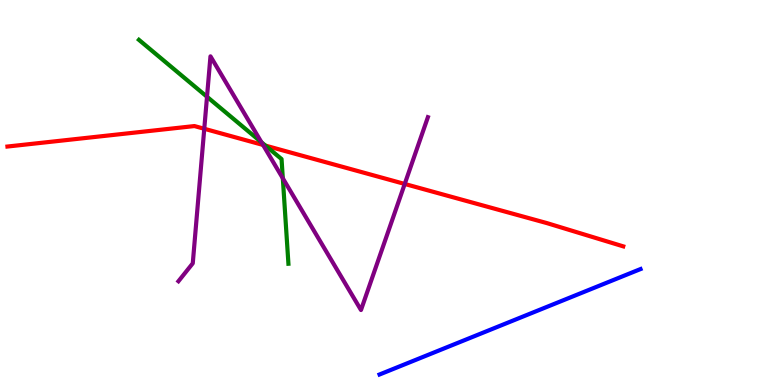[{'lines': ['blue', 'red'], 'intersections': []}, {'lines': ['green', 'red'], 'intersections': [{'x': 3.43, 'y': 6.22}]}, {'lines': ['purple', 'red'], 'intersections': [{'x': 2.64, 'y': 6.66}, {'x': 3.39, 'y': 6.23}, {'x': 5.22, 'y': 5.22}]}, {'lines': ['blue', 'green'], 'intersections': []}, {'lines': ['blue', 'purple'], 'intersections': []}, {'lines': ['green', 'purple'], 'intersections': [{'x': 2.67, 'y': 7.49}, {'x': 3.37, 'y': 6.3}, {'x': 3.65, 'y': 5.37}]}]